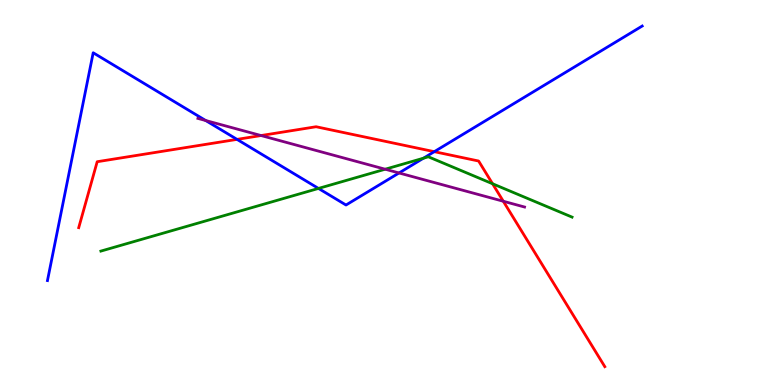[{'lines': ['blue', 'red'], 'intersections': [{'x': 3.06, 'y': 6.38}, {'x': 5.6, 'y': 6.06}]}, {'lines': ['green', 'red'], 'intersections': [{'x': 6.36, 'y': 5.23}]}, {'lines': ['purple', 'red'], 'intersections': [{'x': 3.37, 'y': 6.48}, {'x': 6.49, 'y': 4.77}]}, {'lines': ['blue', 'green'], 'intersections': [{'x': 4.11, 'y': 5.11}, {'x': 5.46, 'y': 5.89}]}, {'lines': ['blue', 'purple'], 'intersections': [{'x': 2.65, 'y': 6.87}, {'x': 5.15, 'y': 5.51}]}, {'lines': ['green', 'purple'], 'intersections': [{'x': 4.97, 'y': 5.6}]}]